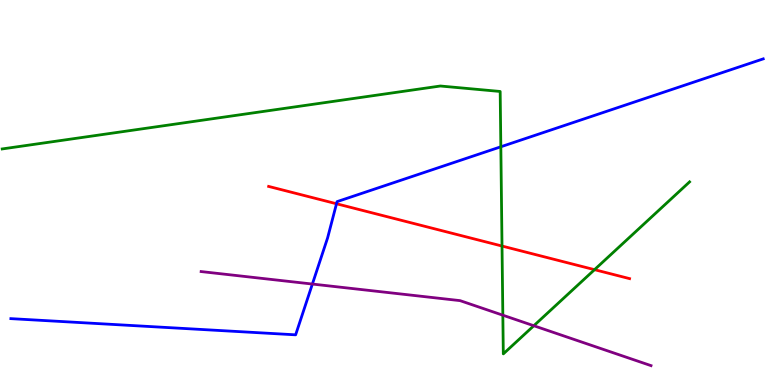[{'lines': ['blue', 'red'], 'intersections': [{'x': 4.34, 'y': 4.71}]}, {'lines': ['green', 'red'], 'intersections': [{'x': 6.48, 'y': 3.61}, {'x': 7.67, 'y': 3.0}]}, {'lines': ['purple', 'red'], 'intersections': []}, {'lines': ['blue', 'green'], 'intersections': [{'x': 6.46, 'y': 6.19}]}, {'lines': ['blue', 'purple'], 'intersections': [{'x': 4.03, 'y': 2.62}]}, {'lines': ['green', 'purple'], 'intersections': [{'x': 6.49, 'y': 1.81}, {'x': 6.89, 'y': 1.54}]}]